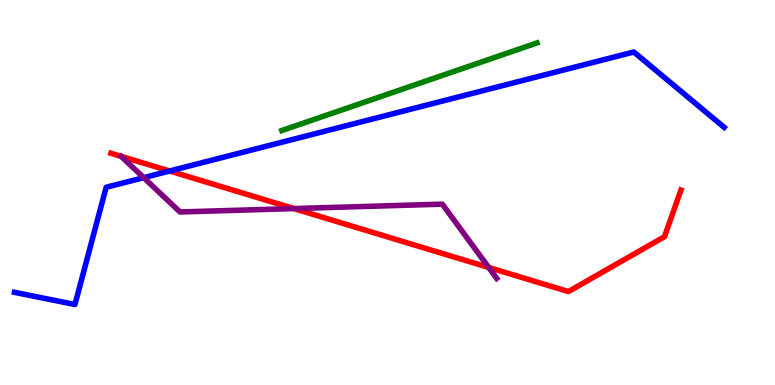[{'lines': ['blue', 'red'], 'intersections': [{'x': 2.19, 'y': 5.56}]}, {'lines': ['green', 'red'], 'intersections': []}, {'lines': ['purple', 'red'], 'intersections': [{'x': 3.79, 'y': 4.58}, {'x': 6.31, 'y': 3.05}]}, {'lines': ['blue', 'green'], 'intersections': []}, {'lines': ['blue', 'purple'], 'intersections': [{'x': 1.85, 'y': 5.39}]}, {'lines': ['green', 'purple'], 'intersections': []}]